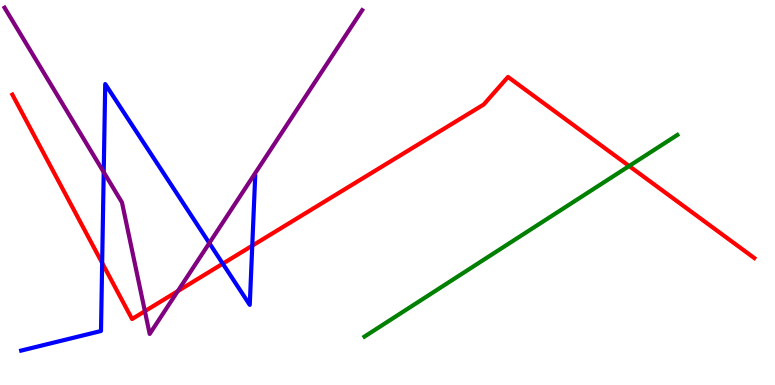[{'lines': ['blue', 'red'], 'intersections': [{'x': 1.32, 'y': 3.17}, {'x': 2.87, 'y': 3.15}, {'x': 3.25, 'y': 3.62}]}, {'lines': ['green', 'red'], 'intersections': [{'x': 8.12, 'y': 5.69}]}, {'lines': ['purple', 'red'], 'intersections': [{'x': 1.87, 'y': 1.92}, {'x': 2.29, 'y': 2.44}]}, {'lines': ['blue', 'green'], 'intersections': []}, {'lines': ['blue', 'purple'], 'intersections': [{'x': 1.34, 'y': 5.53}, {'x': 2.7, 'y': 3.69}]}, {'lines': ['green', 'purple'], 'intersections': []}]